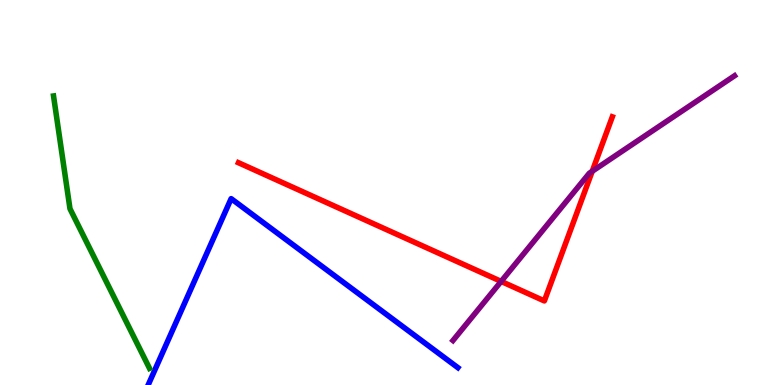[{'lines': ['blue', 'red'], 'intersections': []}, {'lines': ['green', 'red'], 'intersections': []}, {'lines': ['purple', 'red'], 'intersections': [{'x': 6.47, 'y': 2.69}, {'x': 7.64, 'y': 5.55}]}, {'lines': ['blue', 'green'], 'intersections': []}, {'lines': ['blue', 'purple'], 'intersections': []}, {'lines': ['green', 'purple'], 'intersections': []}]